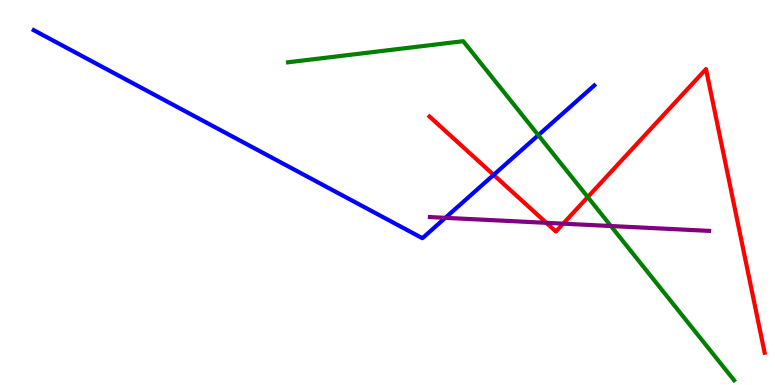[{'lines': ['blue', 'red'], 'intersections': [{'x': 6.37, 'y': 5.46}]}, {'lines': ['green', 'red'], 'intersections': [{'x': 7.58, 'y': 4.88}]}, {'lines': ['purple', 'red'], 'intersections': [{'x': 7.05, 'y': 4.21}, {'x': 7.27, 'y': 4.19}]}, {'lines': ['blue', 'green'], 'intersections': [{'x': 6.95, 'y': 6.49}]}, {'lines': ['blue', 'purple'], 'intersections': [{'x': 5.75, 'y': 4.34}]}, {'lines': ['green', 'purple'], 'intersections': [{'x': 7.88, 'y': 4.13}]}]